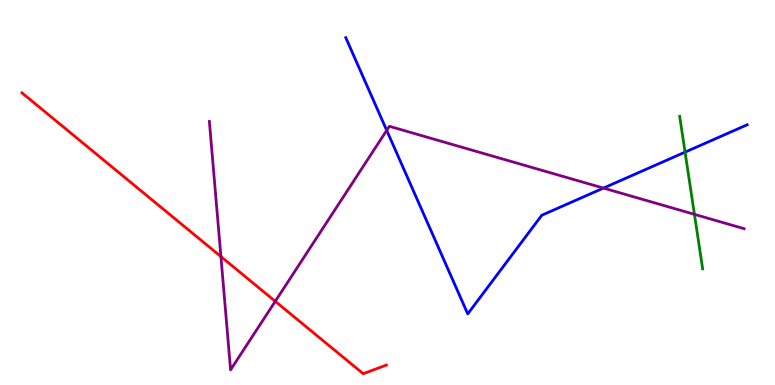[{'lines': ['blue', 'red'], 'intersections': []}, {'lines': ['green', 'red'], 'intersections': []}, {'lines': ['purple', 'red'], 'intersections': [{'x': 2.85, 'y': 3.34}, {'x': 3.55, 'y': 2.17}]}, {'lines': ['blue', 'green'], 'intersections': [{'x': 8.84, 'y': 6.05}]}, {'lines': ['blue', 'purple'], 'intersections': [{'x': 4.99, 'y': 6.61}, {'x': 7.79, 'y': 5.11}]}, {'lines': ['green', 'purple'], 'intersections': [{'x': 8.96, 'y': 4.43}]}]